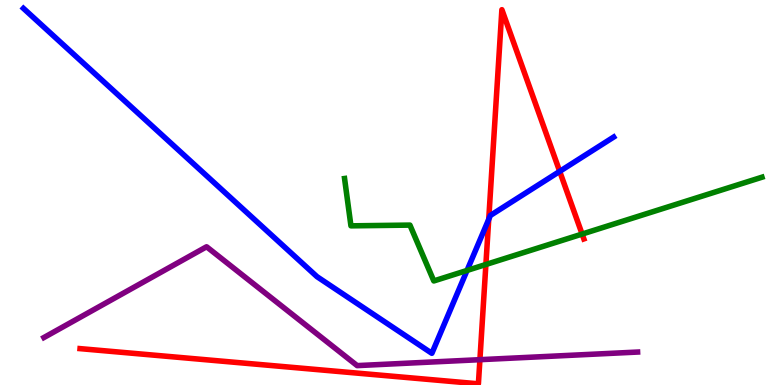[{'lines': ['blue', 'red'], 'intersections': [{'x': 6.31, 'y': 4.3}, {'x': 7.22, 'y': 5.55}]}, {'lines': ['green', 'red'], 'intersections': [{'x': 6.27, 'y': 3.13}, {'x': 7.51, 'y': 3.92}]}, {'lines': ['purple', 'red'], 'intersections': [{'x': 6.19, 'y': 0.658}]}, {'lines': ['blue', 'green'], 'intersections': [{'x': 6.03, 'y': 2.98}]}, {'lines': ['blue', 'purple'], 'intersections': []}, {'lines': ['green', 'purple'], 'intersections': []}]